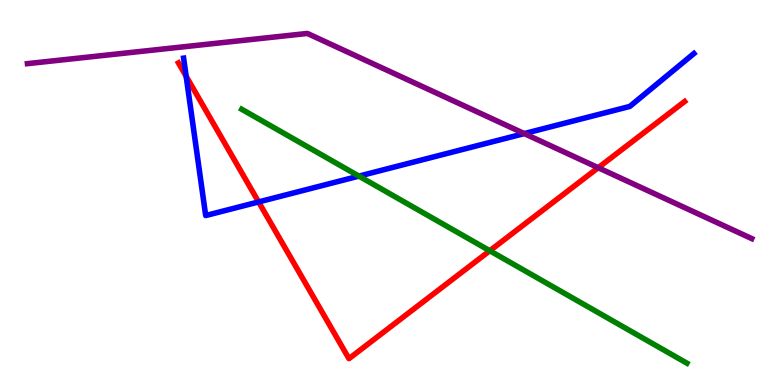[{'lines': ['blue', 'red'], 'intersections': [{'x': 2.4, 'y': 8.02}, {'x': 3.34, 'y': 4.75}]}, {'lines': ['green', 'red'], 'intersections': [{'x': 6.32, 'y': 3.49}]}, {'lines': ['purple', 'red'], 'intersections': [{'x': 7.72, 'y': 5.64}]}, {'lines': ['blue', 'green'], 'intersections': [{'x': 4.63, 'y': 5.43}]}, {'lines': ['blue', 'purple'], 'intersections': [{'x': 6.76, 'y': 6.53}]}, {'lines': ['green', 'purple'], 'intersections': []}]